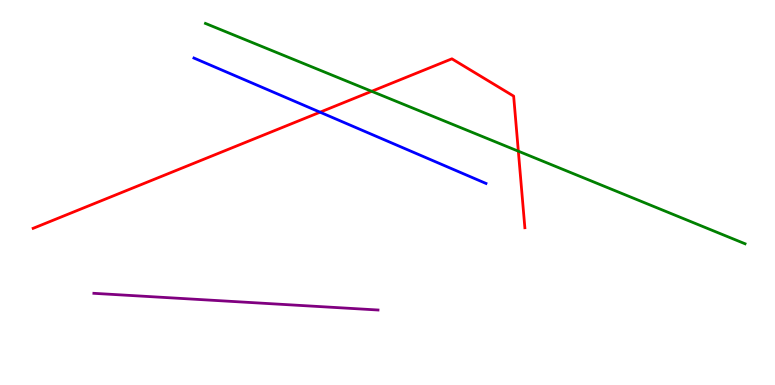[{'lines': ['blue', 'red'], 'intersections': [{'x': 4.13, 'y': 7.09}]}, {'lines': ['green', 'red'], 'intersections': [{'x': 4.8, 'y': 7.63}, {'x': 6.69, 'y': 6.07}]}, {'lines': ['purple', 'red'], 'intersections': []}, {'lines': ['blue', 'green'], 'intersections': []}, {'lines': ['blue', 'purple'], 'intersections': []}, {'lines': ['green', 'purple'], 'intersections': []}]